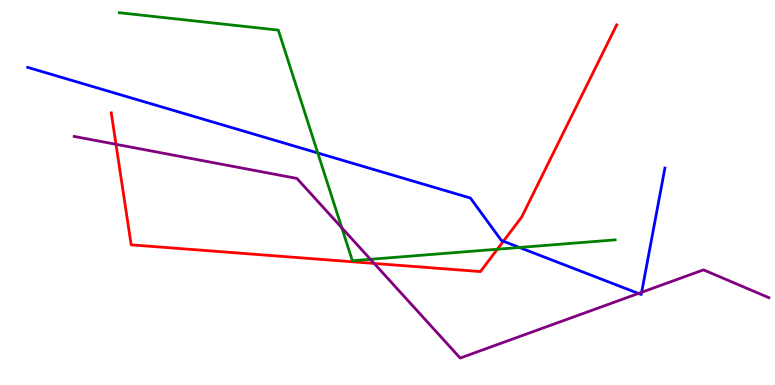[{'lines': ['blue', 'red'], 'intersections': [{'x': 6.5, 'y': 3.73}]}, {'lines': ['green', 'red'], 'intersections': [{'x': 6.42, 'y': 3.53}]}, {'lines': ['purple', 'red'], 'intersections': [{'x': 1.5, 'y': 6.25}, {'x': 4.83, 'y': 3.16}]}, {'lines': ['blue', 'green'], 'intersections': [{'x': 4.1, 'y': 6.03}, {'x': 6.7, 'y': 3.57}]}, {'lines': ['blue', 'purple'], 'intersections': [{'x': 8.24, 'y': 2.38}, {'x': 8.28, 'y': 2.41}]}, {'lines': ['green', 'purple'], 'intersections': [{'x': 4.41, 'y': 4.08}, {'x': 4.78, 'y': 3.27}]}]